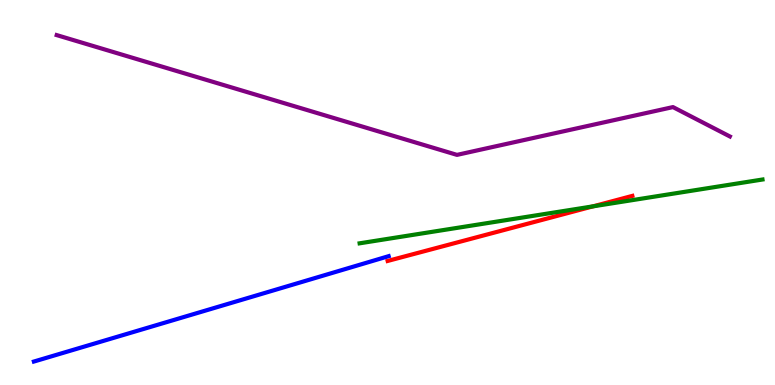[{'lines': ['blue', 'red'], 'intersections': []}, {'lines': ['green', 'red'], 'intersections': [{'x': 7.65, 'y': 4.64}]}, {'lines': ['purple', 'red'], 'intersections': []}, {'lines': ['blue', 'green'], 'intersections': []}, {'lines': ['blue', 'purple'], 'intersections': []}, {'lines': ['green', 'purple'], 'intersections': []}]